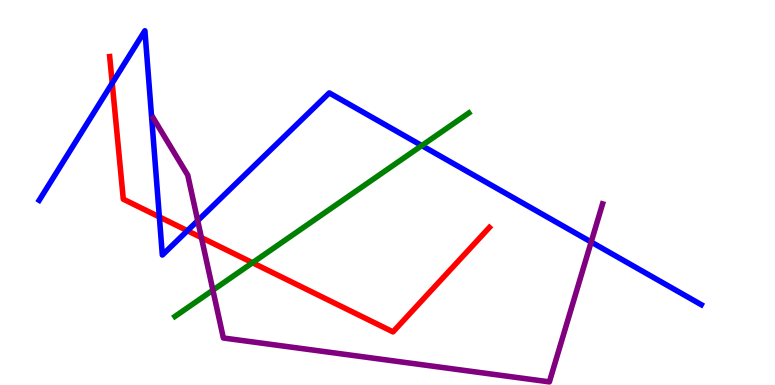[{'lines': ['blue', 'red'], 'intersections': [{'x': 1.45, 'y': 7.84}, {'x': 2.06, 'y': 4.37}, {'x': 2.42, 'y': 4.01}]}, {'lines': ['green', 'red'], 'intersections': [{'x': 3.26, 'y': 3.18}]}, {'lines': ['purple', 'red'], 'intersections': [{'x': 2.6, 'y': 3.83}]}, {'lines': ['blue', 'green'], 'intersections': [{'x': 5.44, 'y': 6.22}]}, {'lines': ['blue', 'purple'], 'intersections': [{'x': 2.55, 'y': 4.27}, {'x': 7.63, 'y': 3.71}]}, {'lines': ['green', 'purple'], 'intersections': [{'x': 2.75, 'y': 2.46}]}]